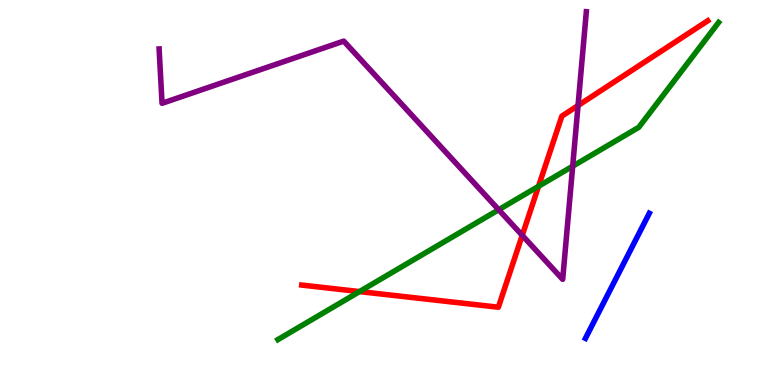[{'lines': ['blue', 'red'], 'intersections': []}, {'lines': ['green', 'red'], 'intersections': [{'x': 4.64, 'y': 2.43}, {'x': 6.95, 'y': 5.16}]}, {'lines': ['purple', 'red'], 'intersections': [{'x': 6.74, 'y': 3.89}, {'x': 7.46, 'y': 7.26}]}, {'lines': ['blue', 'green'], 'intersections': []}, {'lines': ['blue', 'purple'], 'intersections': []}, {'lines': ['green', 'purple'], 'intersections': [{'x': 6.43, 'y': 4.55}, {'x': 7.39, 'y': 5.68}]}]